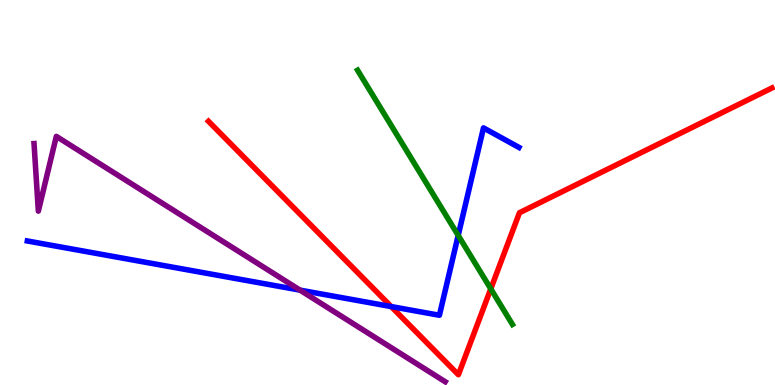[{'lines': ['blue', 'red'], 'intersections': [{'x': 5.05, 'y': 2.04}]}, {'lines': ['green', 'red'], 'intersections': [{'x': 6.33, 'y': 2.5}]}, {'lines': ['purple', 'red'], 'intersections': []}, {'lines': ['blue', 'green'], 'intersections': [{'x': 5.91, 'y': 3.89}]}, {'lines': ['blue', 'purple'], 'intersections': [{'x': 3.87, 'y': 2.46}]}, {'lines': ['green', 'purple'], 'intersections': []}]